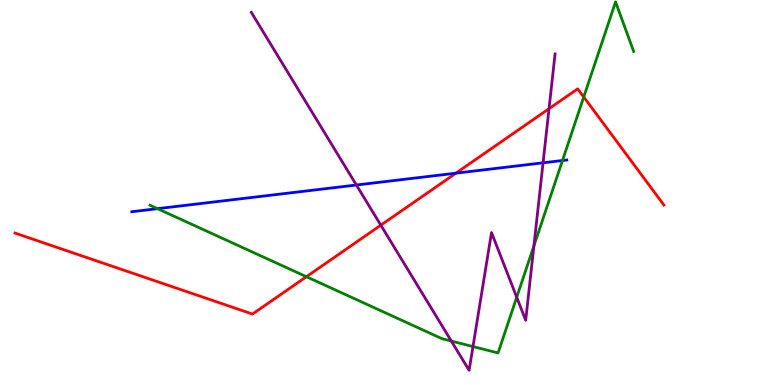[{'lines': ['blue', 'red'], 'intersections': [{'x': 5.88, 'y': 5.5}]}, {'lines': ['green', 'red'], 'intersections': [{'x': 3.95, 'y': 2.81}, {'x': 7.53, 'y': 7.48}]}, {'lines': ['purple', 'red'], 'intersections': [{'x': 4.91, 'y': 4.15}, {'x': 7.08, 'y': 7.18}]}, {'lines': ['blue', 'green'], 'intersections': [{'x': 2.03, 'y': 4.58}, {'x': 7.26, 'y': 5.83}]}, {'lines': ['blue', 'purple'], 'intersections': [{'x': 4.6, 'y': 5.19}, {'x': 7.01, 'y': 5.77}]}, {'lines': ['green', 'purple'], 'intersections': [{'x': 5.82, 'y': 1.14}, {'x': 6.1, 'y': 0.998}, {'x': 6.67, 'y': 2.28}, {'x': 6.89, 'y': 3.61}]}]